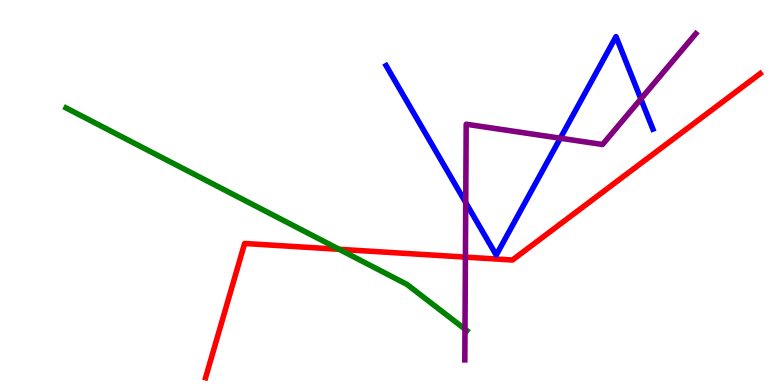[{'lines': ['blue', 'red'], 'intersections': []}, {'lines': ['green', 'red'], 'intersections': [{'x': 4.38, 'y': 3.52}]}, {'lines': ['purple', 'red'], 'intersections': [{'x': 6.01, 'y': 3.32}]}, {'lines': ['blue', 'green'], 'intersections': []}, {'lines': ['blue', 'purple'], 'intersections': [{'x': 6.01, 'y': 4.74}, {'x': 7.23, 'y': 6.41}, {'x': 8.27, 'y': 7.43}]}, {'lines': ['green', 'purple'], 'intersections': [{'x': 6.0, 'y': 1.45}]}]